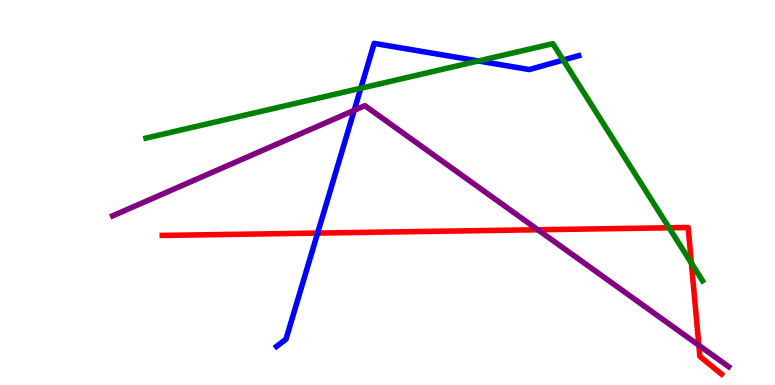[{'lines': ['blue', 'red'], 'intersections': [{'x': 4.1, 'y': 3.95}]}, {'lines': ['green', 'red'], 'intersections': [{'x': 8.63, 'y': 4.08}, {'x': 8.92, 'y': 3.17}]}, {'lines': ['purple', 'red'], 'intersections': [{'x': 6.94, 'y': 4.03}, {'x': 9.02, 'y': 1.03}]}, {'lines': ['blue', 'green'], 'intersections': [{'x': 4.66, 'y': 7.71}, {'x': 6.17, 'y': 8.42}, {'x': 7.27, 'y': 8.44}]}, {'lines': ['blue', 'purple'], 'intersections': [{'x': 4.57, 'y': 7.13}]}, {'lines': ['green', 'purple'], 'intersections': []}]